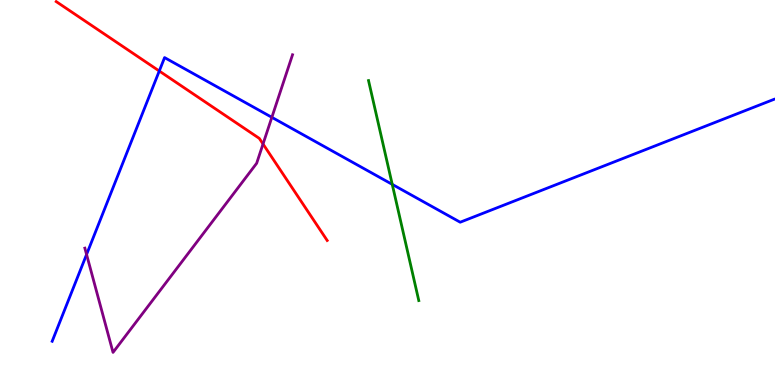[{'lines': ['blue', 'red'], 'intersections': [{'x': 2.06, 'y': 8.16}]}, {'lines': ['green', 'red'], 'intersections': []}, {'lines': ['purple', 'red'], 'intersections': [{'x': 3.39, 'y': 6.26}]}, {'lines': ['blue', 'green'], 'intersections': [{'x': 5.06, 'y': 5.21}]}, {'lines': ['blue', 'purple'], 'intersections': [{'x': 1.12, 'y': 3.39}, {'x': 3.51, 'y': 6.95}]}, {'lines': ['green', 'purple'], 'intersections': []}]